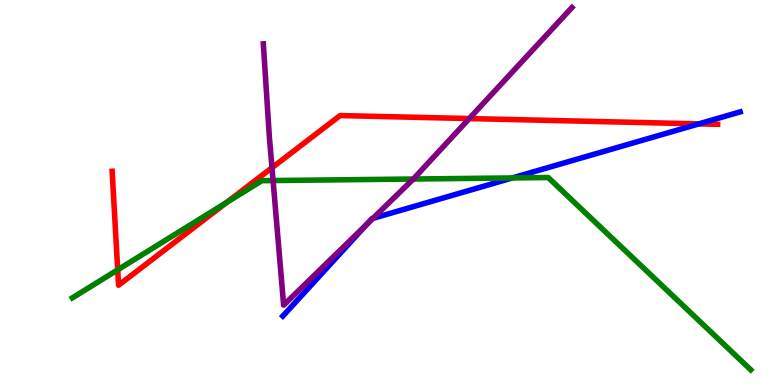[{'lines': ['blue', 'red'], 'intersections': [{'x': 9.02, 'y': 6.78}]}, {'lines': ['green', 'red'], 'intersections': [{'x': 1.52, 'y': 2.99}, {'x': 2.92, 'y': 4.74}]}, {'lines': ['purple', 'red'], 'intersections': [{'x': 3.51, 'y': 5.64}, {'x': 6.06, 'y': 6.92}]}, {'lines': ['blue', 'green'], 'intersections': [{'x': 6.61, 'y': 5.38}]}, {'lines': ['blue', 'purple'], 'intersections': [{'x': 4.73, 'y': 4.17}, {'x': 4.81, 'y': 4.33}]}, {'lines': ['green', 'purple'], 'intersections': [{'x': 3.52, 'y': 5.31}, {'x': 5.33, 'y': 5.35}]}]